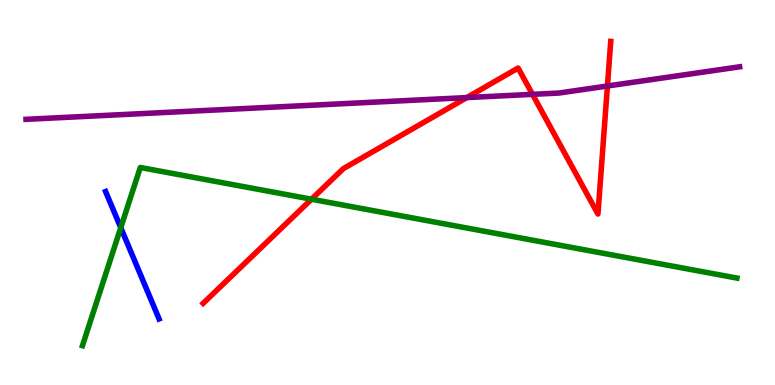[{'lines': ['blue', 'red'], 'intersections': []}, {'lines': ['green', 'red'], 'intersections': [{'x': 4.02, 'y': 4.83}]}, {'lines': ['purple', 'red'], 'intersections': [{'x': 6.02, 'y': 7.47}, {'x': 6.87, 'y': 7.55}, {'x': 7.84, 'y': 7.77}]}, {'lines': ['blue', 'green'], 'intersections': [{'x': 1.56, 'y': 4.09}]}, {'lines': ['blue', 'purple'], 'intersections': []}, {'lines': ['green', 'purple'], 'intersections': []}]